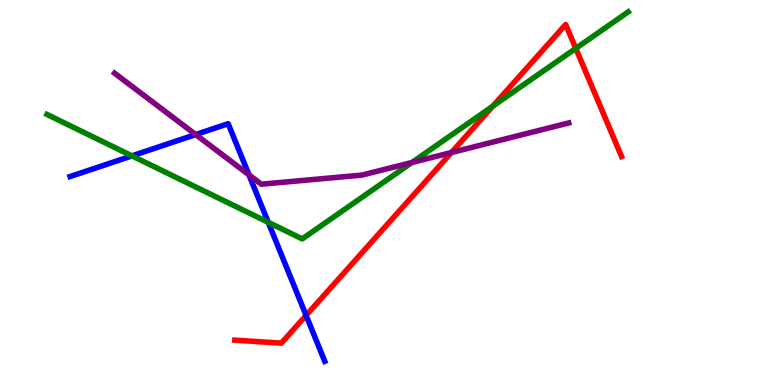[{'lines': ['blue', 'red'], 'intersections': [{'x': 3.95, 'y': 1.81}]}, {'lines': ['green', 'red'], 'intersections': [{'x': 6.36, 'y': 7.24}, {'x': 7.43, 'y': 8.74}]}, {'lines': ['purple', 'red'], 'intersections': [{'x': 5.83, 'y': 6.04}]}, {'lines': ['blue', 'green'], 'intersections': [{'x': 1.7, 'y': 5.95}, {'x': 3.46, 'y': 4.23}]}, {'lines': ['blue', 'purple'], 'intersections': [{'x': 2.52, 'y': 6.5}, {'x': 3.21, 'y': 5.46}]}, {'lines': ['green', 'purple'], 'intersections': [{'x': 5.32, 'y': 5.78}]}]